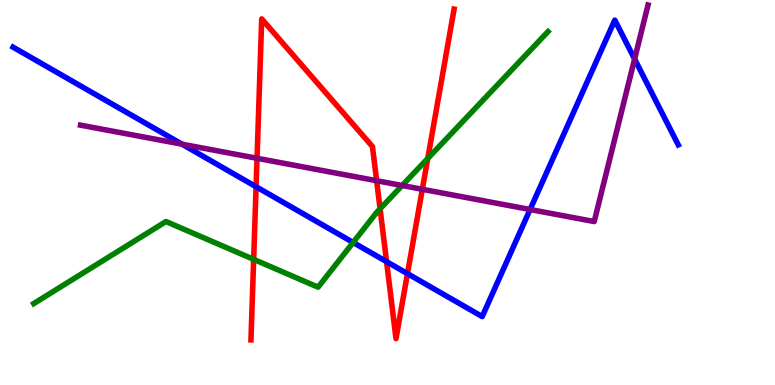[{'lines': ['blue', 'red'], 'intersections': [{'x': 3.3, 'y': 5.15}, {'x': 4.99, 'y': 3.2}, {'x': 5.26, 'y': 2.89}]}, {'lines': ['green', 'red'], 'intersections': [{'x': 3.27, 'y': 3.26}, {'x': 4.9, 'y': 4.58}, {'x': 5.52, 'y': 5.88}]}, {'lines': ['purple', 'red'], 'intersections': [{'x': 3.32, 'y': 5.89}, {'x': 4.86, 'y': 5.31}, {'x': 5.45, 'y': 5.08}]}, {'lines': ['blue', 'green'], 'intersections': [{'x': 4.56, 'y': 3.7}]}, {'lines': ['blue', 'purple'], 'intersections': [{'x': 2.35, 'y': 6.25}, {'x': 6.84, 'y': 4.56}, {'x': 8.19, 'y': 8.47}]}, {'lines': ['green', 'purple'], 'intersections': [{'x': 5.19, 'y': 5.18}]}]